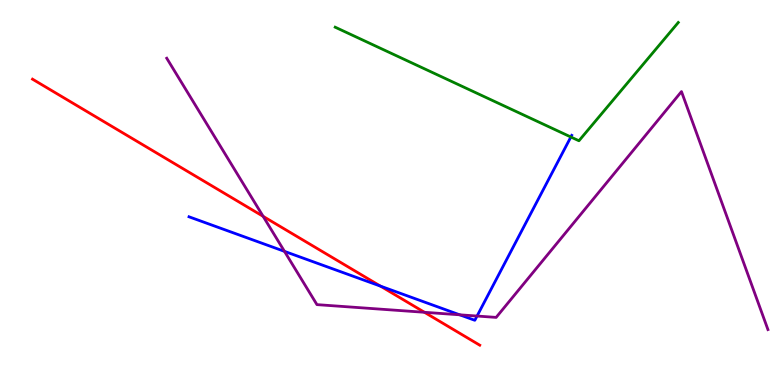[{'lines': ['blue', 'red'], 'intersections': [{'x': 4.91, 'y': 2.57}]}, {'lines': ['green', 'red'], 'intersections': []}, {'lines': ['purple', 'red'], 'intersections': [{'x': 3.4, 'y': 4.38}, {'x': 5.48, 'y': 1.89}]}, {'lines': ['blue', 'green'], 'intersections': [{'x': 7.37, 'y': 6.44}]}, {'lines': ['blue', 'purple'], 'intersections': [{'x': 3.67, 'y': 3.47}, {'x': 5.93, 'y': 1.82}, {'x': 6.16, 'y': 1.79}]}, {'lines': ['green', 'purple'], 'intersections': []}]